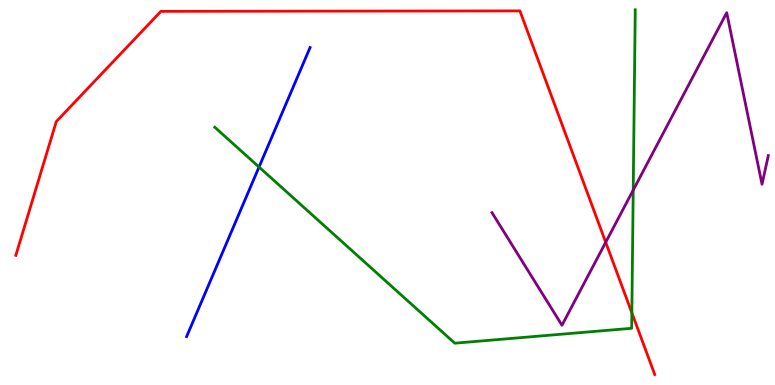[{'lines': ['blue', 'red'], 'intersections': []}, {'lines': ['green', 'red'], 'intersections': [{'x': 8.15, 'y': 1.88}]}, {'lines': ['purple', 'red'], 'intersections': [{'x': 7.82, 'y': 3.71}]}, {'lines': ['blue', 'green'], 'intersections': [{'x': 3.34, 'y': 5.66}]}, {'lines': ['blue', 'purple'], 'intersections': []}, {'lines': ['green', 'purple'], 'intersections': [{'x': 8.17, 'y': 5.06}]}]